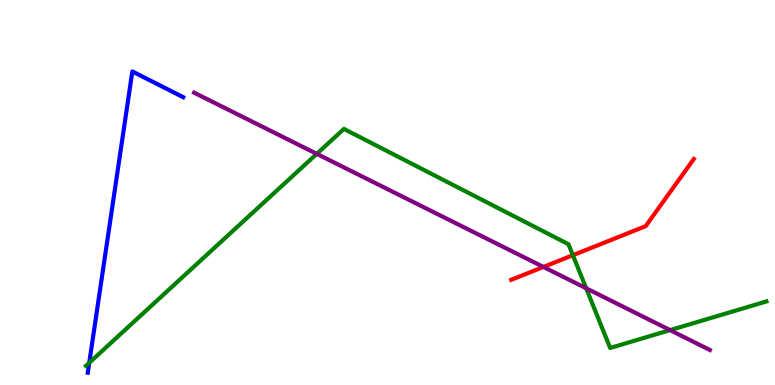[{'lines': ['blue', 'red'], 'intersections': []}, {'lines': ['green', 'red'], 'intersections': [{'x': 7.39, 'y': 3.37}]}, {'lines': ['purple', 'red'], 'intersections': [{'x': 7.01, 'y': 3.07}]}, {'lines': ['blue', 'green'], 'intersections': [{'x': 1.15, 'y': 0.577}]}, {'lines': ['blue', 'purple'], 'intersections': []}, {'lines': ['green', 'purple'], 'intersections': [{'x': 4.09, 'y': 6.0}, {'x': 7.56, 'y': 2.51}, {'x': 8.65, 'y': 1.43}]}]